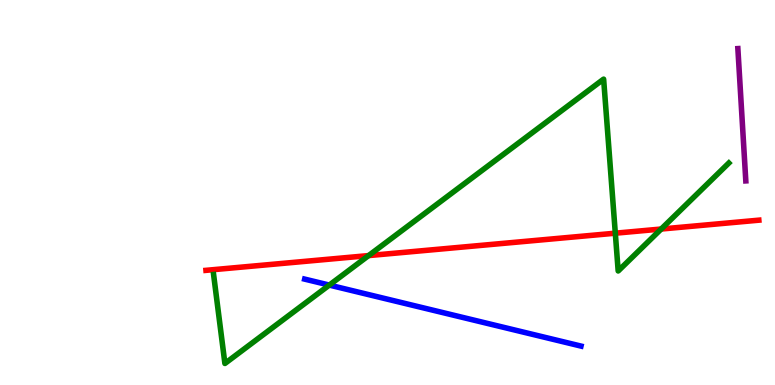[{'lines': ['blue', 'red'], 'intersections': []}, {'lines': ['green', 'red'], 'intersections': [{'x': 4.76, 'y': 3.36}, {'x': 7.94, 'y': 3.94}, {'x': 8.53, 'y': 4.05}]}, {'lines': ['purple', 'red'], 'intersections': []}, {'lines': ['blue', 'green'], 'intersections': [{'x': 4.25, 'y': 2.6}]}, {'lines': ['blue', 'purple'], 'intersections': []}, {'lines': ['green', 'purple'], 'intersections': []}]